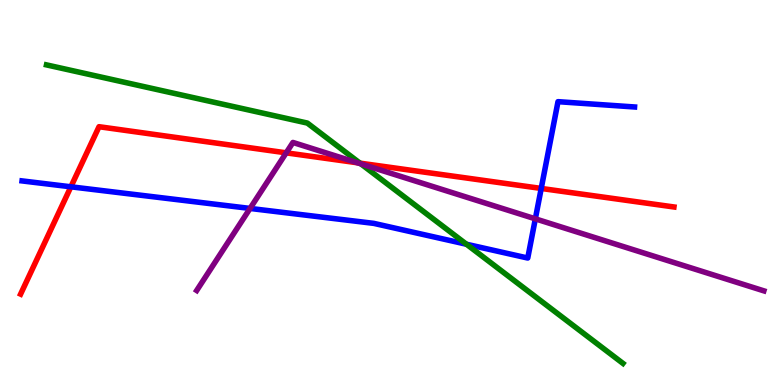[{'lines': ['blue', 'red'], 'intersections': [{'x': 0.915, 'y': 5.15}, {'x': 6.98, 'y': 5.11}]}, {'lines': ['green', 'red'], 'intersections': [{'x': 4.64, 'y': 5.76}]}, {'lines': ['purple', 'red'], 'intersections': [{'x': 3.69, 'y': 6.03}, {'x': 4.61, 'y': 5.77}]}, {'lines': ['blue', 'green'], 'intersections': [{'x': 6.02, 'y': 3.66}]}, {'lines': ['blue', 'purple'], 'intersections': [{'x': 3.23, 'y': 4.59}, {'x': 6.91, 'y': 4.32}]}, {'lines': ['green', 'purple'], 'intersections': [{'x': 4.66, 'y': 5.74}]}]